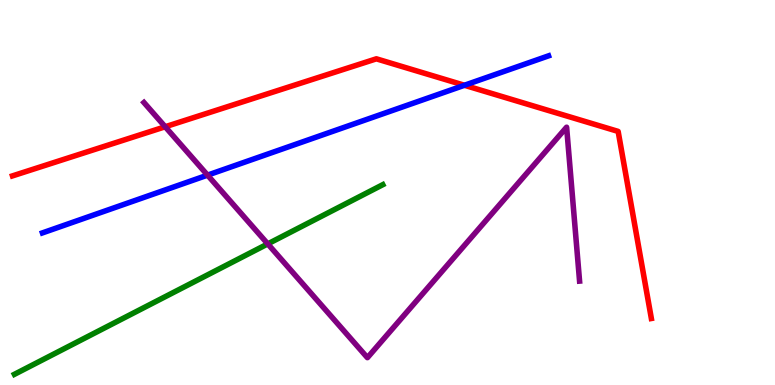[{'lines': ['blue', 'red'], 'intersections': [{'x': 5.99, 'y': 7.79}]}, {'lines': ['green', 'red'], 'intersections': []}, {'lines': ['purple', 'red'], 'intersections': [{'x': 2.13, 'y': 6.71}]}, {'lines': ['blue', 'green'], 'intersections': []}, {'lines': ['blue', 'purple'], 'intersections': [{'x': 2.68, 'y': 5.45}]}, {'lines': ['green', 'purple'], 'intersections': [{'x': 3.46, 'y': 3.66}]}]